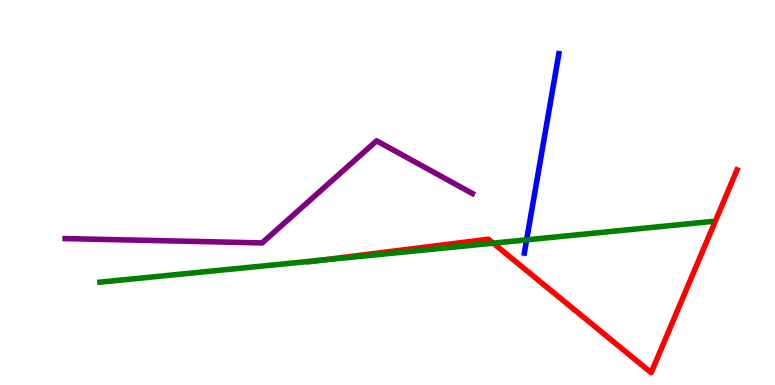[{'lines': ['blue', 'red'], 'intersections': []}, {'lines': ['green', 'red'], 'intersections': [{'x': 4.12, 'y': 3.24}, {'x': 6.36, 'y': 3.68}]}, {'lines': ['purple', 'red'], 'intersections': []}, {'lines': ['blue', 'green'], 'intersections': [{'x': 6.8, 'y': 3.77}]}, {'lines': ['blue', 'purple'], 'intersections': []}, {'lines': ['green', 'purple'], 'intersections': []}]